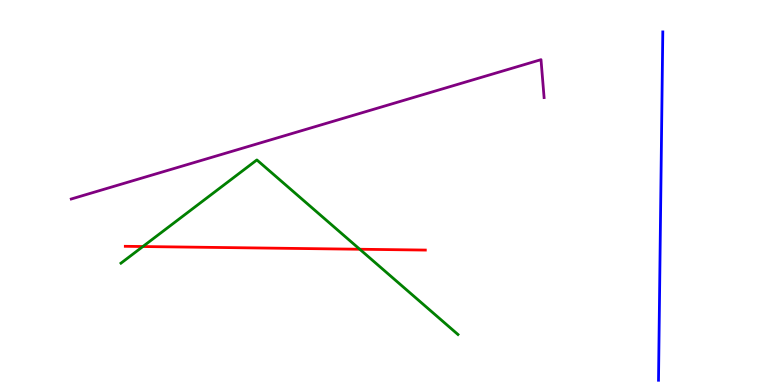[{'lines': ['blue', 'red'], 'intersections': []}, {'lines': ['green', 'red'], 'intersections': [{'x': 1.84, 'y': 3.6}, {'x': 4.64, 'y': 3.53}]}, {'lines': ['purple', 'red'], 'intersections': []}, {'lines': ['blue', 'green'], 'intersections': []}, {'lines': ['blue', 'purple'], 'intersections': []}, {'lines': ['green', 'purple'], 'intersections': []}]